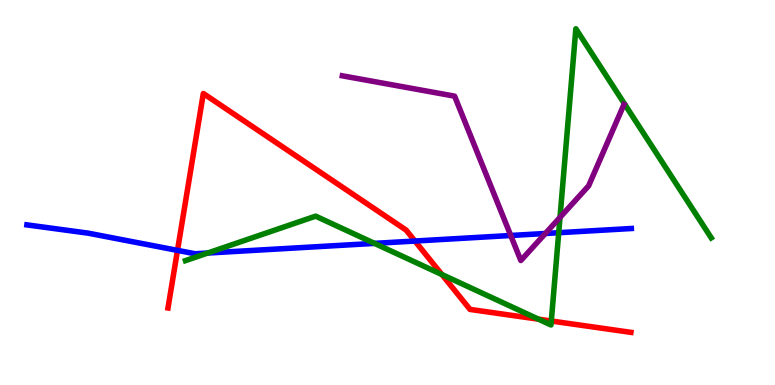[{'lines': ['blue', 'red'], 'intersections': [{'x': 2.29, 'y': 3.5}, {'x': 5.35, 'y': 3.74}]}, {'lines': ['green', 'red'], 'intersections': [{'x': 5.7, 'y': 2.87}, {'x': 6.95, 'y': 1.71}, {'x': 7.11, 'y': 1.66}]}, {'lines': ['purple', 'red'], 'intersections': []}, {'lines': ['blue', 'green'], 'intersections': [{'x': 2.68, 'y': 3.43}, {'x': 4.83, 'y': 3.68}, {'x': 7.21, 'y': 3.96}]}, {'lines': ['blue', 'purple'], 'intersections': [{'x': 6.59, 'y': 3.88}, {'x': 7.04, 'y': 3.94}]}, {'lines': ['green', 'purple'], 'intersections': [{'x': 7.23, 'y': 4.35}]}]